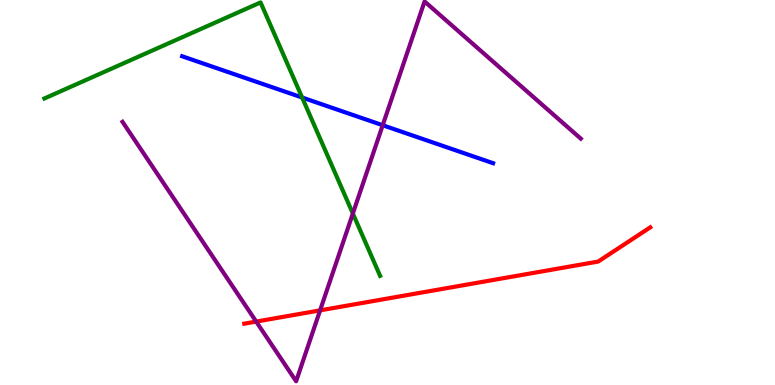[{'lines': ['blue', 'red'], 'intersections': []}, {'lines': ['green', 'red'], 'intersections': []}, {'lines': ['purple', 'red'], 'intersections': [{'x': 3.31, 'y': 1.65}, {'x': 4.13, 'y': 1.94}]}, {'lines': ['blue', 'green'], 'intersections': [{'x': 3.9, 'y': 7.47}]}, {'lines': ['blue', 'purple'], 'intersections': [{'x': 4.94, 'y': 6.75}]}, {'lines': ['green', 'purple'], 'intersections': [{'x': 4.55, 'y': 4.45}]}]